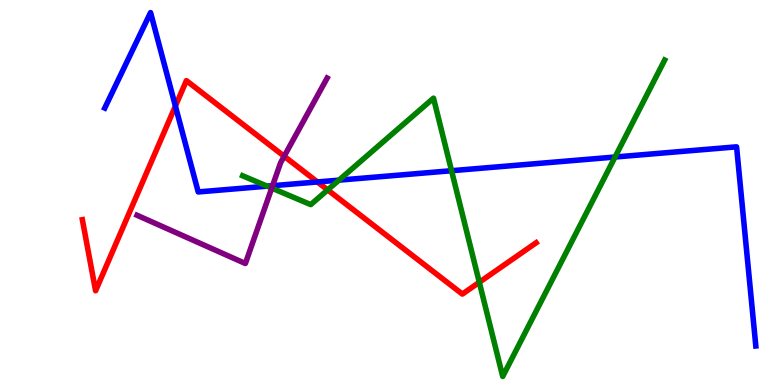[{'lines': ['blue', 'red'], 'intersections': [{'x': 2.26, 'y': 7.24}, {'x': 4.1, 'y': 5.27}]}, {'lines': ['green', 'red'], 'intersections': [{'x': 4.23, 'y': 5.07}, {'x': 6.18, 'y': 2.67}]}, {'lines': ['purple', 'red'], 'intersections': [{'x': 3.67, 'y': 5.94}]}, {'lines': ['blue', 'green'], 'intersections': [{'x': 3.45, 'y': 5.16}, {'x': 4.37, 'y': 5.32}, {'x': 5.83, 'y': 5.57}, {'x': 7.94, 'y': 5.92}]}, {'lines': ['blue', 'purple'], 'intersections': [{'x': 3.52, 'y': 5.18}]}, {'lines': ['green', 'purple'], 'intersections': [{'x': 3.51, 'y': 5.11}]}]